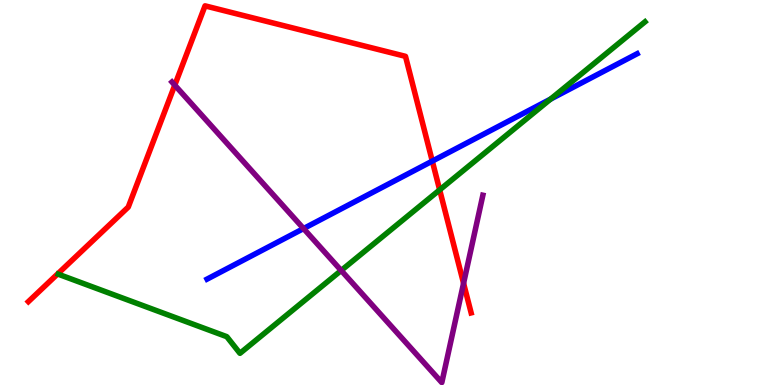[{'lines': ['blue', 'red'], 'intersections': [{'x': 5.58, 'y': 5.82}]}, {'lines': ['green', 'red'], 'intersections': [{'x': 5.67, 'y': 5.07}]}, {'lines': ['purple', 'red'], 'intersections': [{'x': 2.26, 'y': 7.79}, {'x': 5.98, 'y': 2.64}]}, {'lines': ['blue', 'green'], 'intersections': [{'x': 7.1, 'y': 7.43}]}, {'lines': ['blue', 'purple'], 'intersections': [{'x': 3.92, 'y': 4.06}]}, {'lines': ['green', 'purple'], 'intersections': [{'x': 4.4, 'y': 2.97}]}]